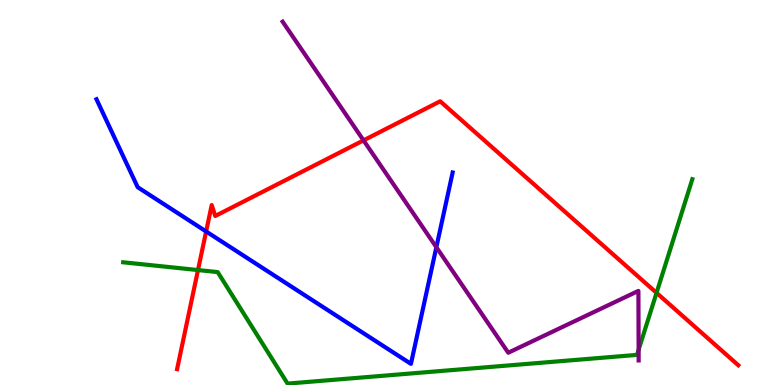[{'lines': ['blue', 'red'], 'intersections': [{'x': 2.66, 'y': 3.99}]}, {'lines': ['green', 'red'], 'intersections': [{'x': 2.55, 'y': 2.99}, {'x': 8.47, 'y': 2.39}]}, {'lines': ['purple', 'red'], 'intersections': [{'x': 4.69, 'y': 6.35}]}, {'lines': ['blue', 'green'], 'intersections': []}, {'lines': ['blue', 'purple'], 'intersections': [{'x': 5.63, 'y': 3.58}]}, {'lines': ['green', 'purple'], 'intersections': [{'x': 8.24, 'y': 0.916}]}]